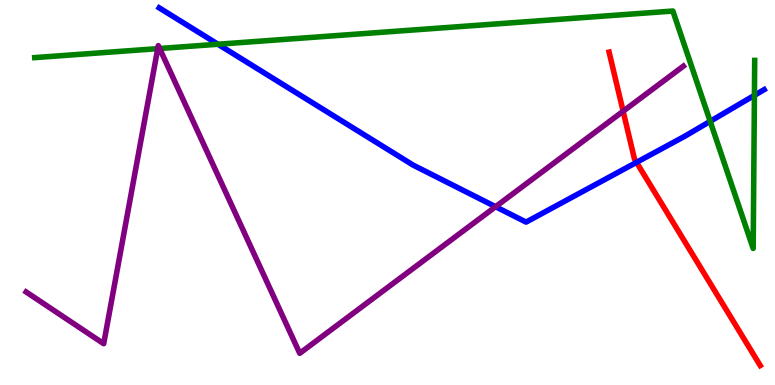[{'lines': ['blue', 'red'], 'intersections': [{'x': 8.21, 'y': 5.78}]}, {'lines': ['green', 'red'], 'intersections': []}, {'lines': ['purple', 'red'], 'intersections': [{'x': 8.04, 'y': 7.11}]}, {'lines': ['blue', 'green'], 'intersections': [{'x': 2.81, 'y': 8.85}, {'x': 9.16, 'y': 6.85}, {'x': 9.73, 'y': 7.52}]}, {'lines': ['blue', 'purple'], 'intersections': [{'x': 6.39, 'y': 4.63}]}, {'lines': ['green', 'purple'], 'intersections': [{'x': 2.04, 'y': 8.74}, {'x': 2.06, 'y': 8.74}]}]